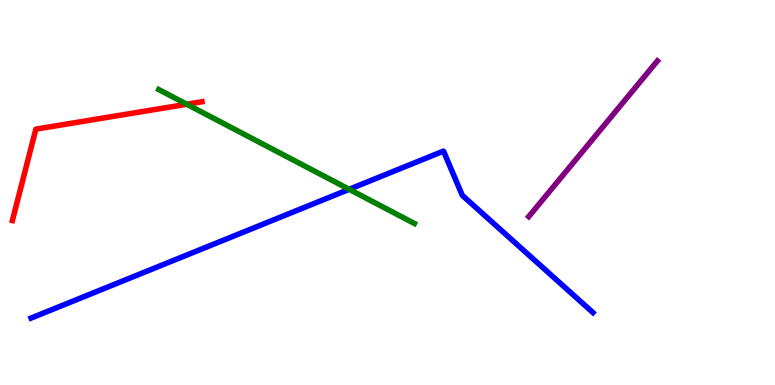[{'lines': ['blue', 'red'], 'intersections': []}, {'lines': ['green', 'red'], 'intersections': [{'x': 2.41, 'y': 7.29}]}, {'lines': ['purple', 'red'], 'intersections': []}, {'lines': ['blue', 'green'], 'intersections': [{'x': 4.51, 'y': 5.08}]}, {'lines': ['blue', 'purple'], 'intersections': []}, {'lines': ['green', 'purple'], 'intersections': []}]